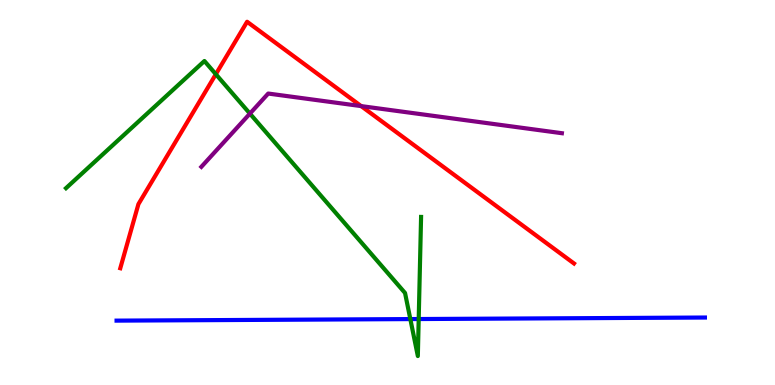[{'lines': ['blue', 'red'], 'intersections': []}, {'lines': ['green', 'red'], 'intersections': [{'x': 2.79, 'y': 8.07}]}, {'lines': ['purple', 'red'], 'intersections': [{'x': 4.66, 'y': 7.24}]}, {'lines': ['blue', 'green'], 'intersections': [{'x': 5.29, 'y': 1.71}, {'x': 5.4, 'y': 1.71}]}, {'lines': ['blue', 'purple'], 'intersections': []}, {'lines': ['green', 'purple'], 'intersections': [{'x': 3.22, 'y': 7.05}]}]